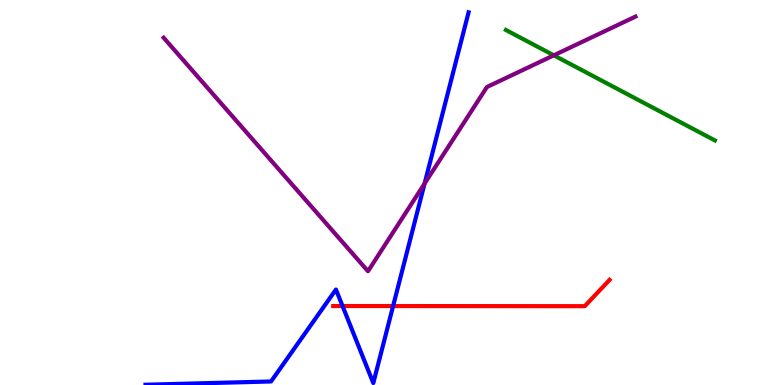[{'lines': ['blue', 'red'], 'intersections': [{'x': 4.42, 'y': 2.05}, {'x': 5.07, 'y': 2.05}]}, {'lines': ['green', 'red'], 'intersections': []}, {'lines': ['purple', 'red'], 'intersections': []}, {'lines': ['blue', 'green'], 'intersections': []}, {'lines': ['blue', 'purple'], 'intersections': [{'x': 5.48, 'y': 5.23}]}, {'lines': ['green', 'purple'], 'intersections': [{'x': 7.15, 'y': 8.56}]}]